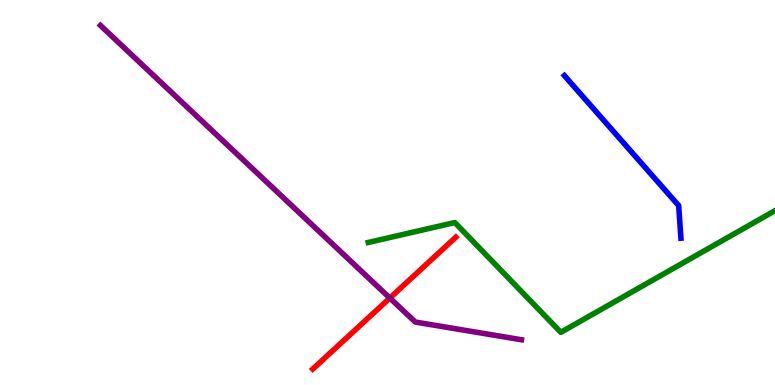[{'lines': ['blue', 'red'], 'intersections': []}, {'lines': ['green', 'red'], 'intersections': []}, {'lines': ['purple', 'red'], 'intersections': [{'x': 5.03, 'y': 2.26}]}, {'lines': ['blue', 'green'], 'intersections': []}, {'lines': ['blue', 'purple'], 'intersections': []}, {'lines': ['green', 'purple'], 'intersections': []}]